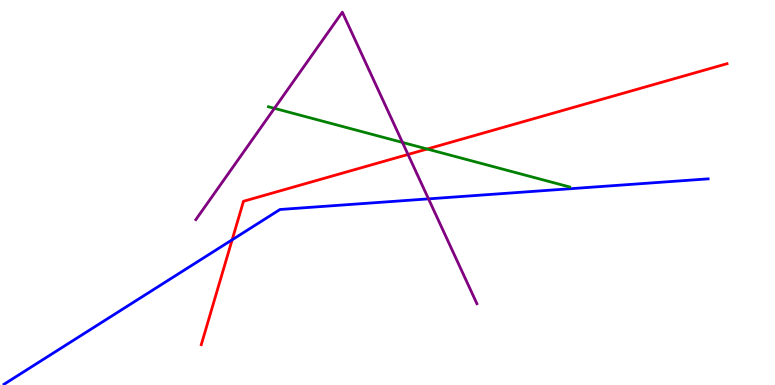[{'lines': ['blue', 'red'], 'intersections': [{'x': 3.0, 'y': 3.77}]}, {'lines': ['green', 'red'], 'intersections': [{'x': 5.51, 'y': 6.13}]}, {'lines': ['purple', 'red'], 'intersections': [{'x': 5.26, 'y': 5.99}]}, {'lines': ['blue', 'green'], 'intersections': []}, {'lines': ['blue', 'purple'], 'intersections': [{'x': 5.53, 'y': 4.83}]}, {'lines': ['green', 'purple'], 'intersections': [{'x': 3.54, 'y': 7.19}, {'x': 5.19, 'y': 6.3}]}]